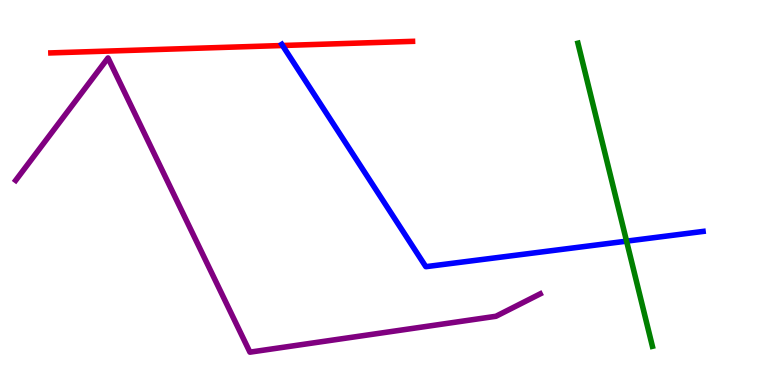[{'lines': ['blue', 'red'], 'intersections': [{'x': 3.65, 'y': 8.82}]}, {'lines': ['green', 'red'], 'intersections': []}, {'lines': ['purple', 'red'], 'intersections': []}, {'lines': ['blue', 'green'], 'intersections': [{'x': 8.08, 'y': 3.74}]}, {'lines': ['blue', 'purple'], 'intersections': []}, {'lines': ['green', 'purple'], 'intersections': []}]